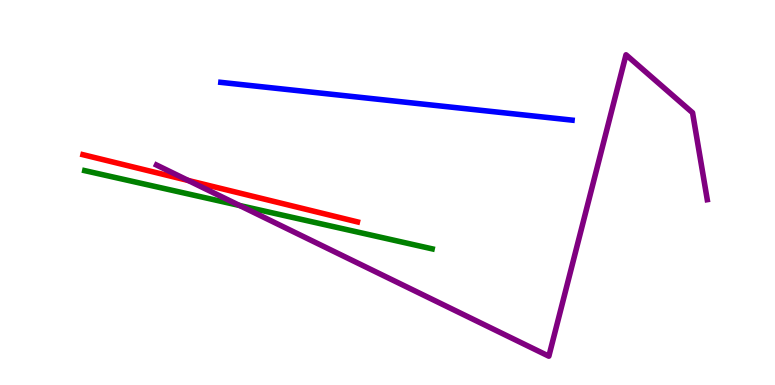[{'lines': ['blue', 'red'], 'intersections': []}, {'lines': ['green', 'red'], 'intersections': []}, {'lines': ['purple', 'red'], 'intersections': [{'x': 2.43, 'y': 5.31}]}, {'lines': ['blue', 'green'], 'intersections': []}, {'lines': ['blue', 'purple'], 'intersections': []}, {'lines': ['green', 'purple'], 'intersections': [{'x': 3.09, 'y': 4.66}]}]